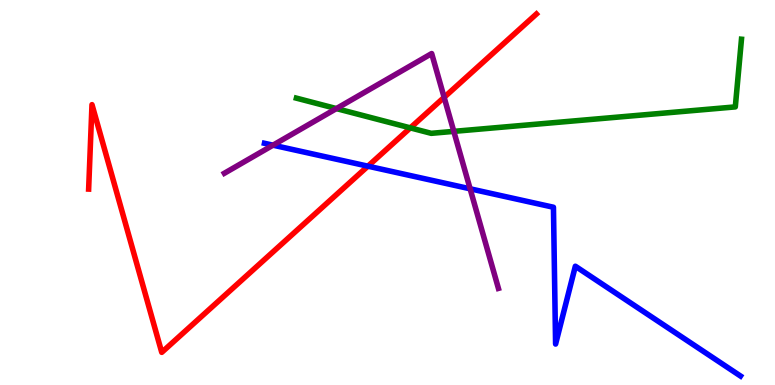[{'lines': ['blue', 'red'], 'intersections': [{'x': 4.75, 'y': 5.68}]}, {'lines': ['green', 'red'], 'intersections': [{'x': 5.29, 'y': 6.68}]}, {'lines': ['purple', 'red'], 'intersections': [{'x': 5.73, 'y': 7.47}]}, {'lines': ['blue', 'green'], 'intersections': []}, {'lines': ['blue', 'purple'], 'intersections': [{'x': 3.52, 'y': 6.23}, {'x': 6.07, 'y': 5.1}]}, {'lines': ['green', 'purple'], 'intersections': [{'x': 4.34, 'y': 7.18}, {'x': 5.86, 'y': 6.59}]}]